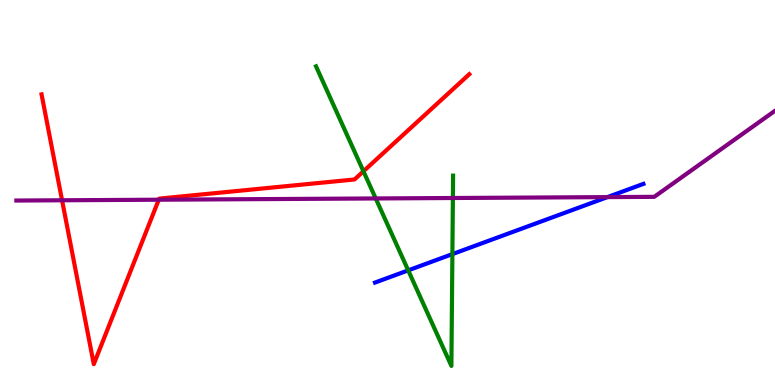[{'lines': ['blue', 'red'], 'intersections': []}, {'lines': ['green', 'red'], 'intersections': [{'x': 4.69, 'y': 5.55}]}, {'lines': ['purple', 'red'], 'intersections': [{'x': 0.801, 'y': 4.8}, {'x': 2.05, 'y': 4.81}]}, {'lines': ['blue', 'green'], 'intersections': [{'x': 5.27, 'y': 2.98}, {'x': 5.84, 'y': 3.4}]}, {'lines': ['blue', 'purple'], 'intersections': [{'x': 7.84, 'y': 4.88}]}, {'lines': ['green', 'purple'], 'intersections': [{'x': 4.85, 'y': 4.85}, {'x': 5.84, 'y': 4.86}]}]